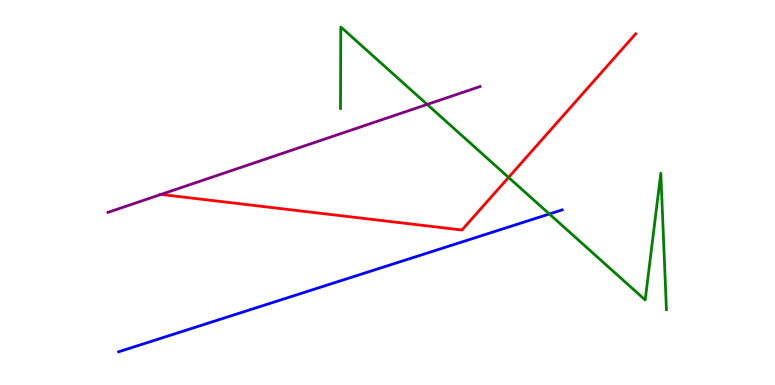[{'lines': ['blue', 'red'], 'intersections': []}, {'lines': ['green', 'red'], 'intersections': [{'x': 6.56, 'y': 5.39}]}, {'lines': ['purple', 'red'], 'intersections': [{'x': 2.08, 'y': 4.95}]}, {'lines': ['blue', 'green'], 'intersections': [{'x': 7.09, 'y': 4.44}]}, {'lines': ['blue', 'purple'], 'intersections': []}, {'lines': ['green', 'purple'], 'intersections': [{'x': 5.51, 'y': 7.29}]}]